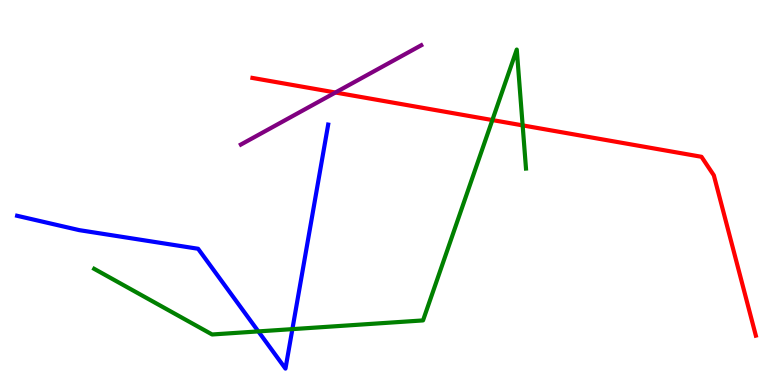[{'lines': ['blue', 'red'], 'intersections': []}, {'lines': ['green', 'red'], 'intersections': [{'x': 6.35, 'y': 6.88}, {'x': 6.74, 'y': 6.74}]}, {'lines': ['purple', 'red'], 'intersections': [{'x': 4.33, 'y': 7.6}]}, {'lines': ['blue', 'green'], 'intersections': [{'x': 3.33, 'y': 1.39}, {'x': 3.77, 'y': 1.45}]}, {'lines': ['blue', 'purple'], 'intersections': []}, {'lines': ['green', 'purple'], 'intersections': []}]